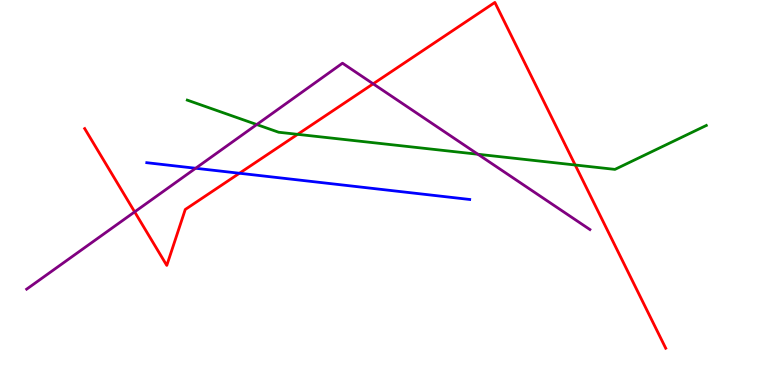[{'lines': ['blue', 'red'], 'intersections': [{'x': 3.09, 'y': 5.5}]}, {'lines': ['green', 'red'], 'intersections': [{'x': 3.84, 'y': 6.51}, {'x': 7.42, 'y': 5.71}]}, {'lines': ['purple', 'red'], 'intersections': [{'x': 1.74, 'y': 4.5}, {'x': 4.82, 'y': 7.82}]}, {'lines': ['blue', 'green'], 'intersections': []}, {'lines': ['blue', 'purple'], 'intersections': [{'x': 2.52, 'y': 5.63}]}, {'lines': ['green', 'purple'], 'intersections': [{'x': 3.31, 'y': 6.77}, {'x': 6.17, 'y': 5.99}]}]